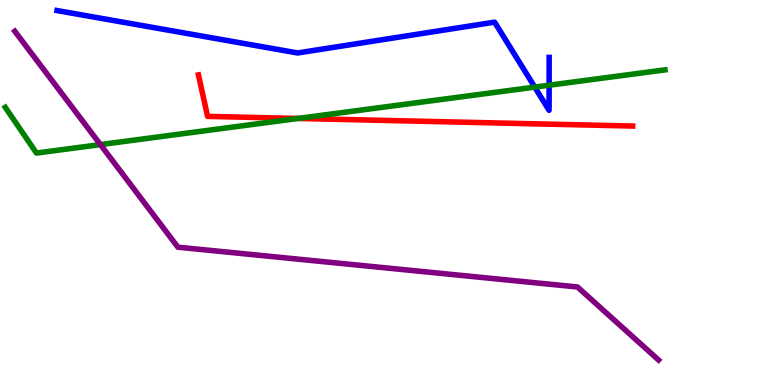[{'lines': ['blue', 'red'], 'intersections': []}, {'lines': ['green', 'red'], 'intersections': [{'x': 3.85, 'y': 6.92}]}, {'lines': ['purple', 'red'], 'intersections': []}, {'lines': ['blue', 'green'], 'intersections': [{'x': 6.9, 'y': 7.74}, {'x': 7.09, 'y': 7.79}]}, {'lines': ['blue', 'purple'], 'intersections': []}, {'lines': ['green', 'purple'], 'intersections': [{'x': 1.3, 'y': 6.24}]}]